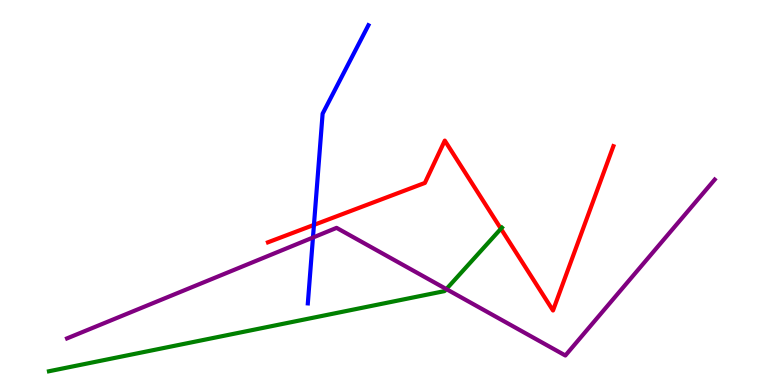[{'lines': ['blue', 'red'], 'intersections': [{'x': 4.05, 'y': 4.16}]}, {'lines': ['green', 'red'], 'intersections': [{'x': 6.46, 'y': 4.06}]}, {'lines': ['purple', 'red'], 'intersections': []}, {'lines': ['blue', 'green'], 'intersections': []}, {'lines': ['blue', 'purple'], 'intersections': [{'x': 4.04, 'y': 3.83}]}, {'lines': ['green', 'purple'], 'intersections': [{'x': 5.76, 'y': 2.49}]}]